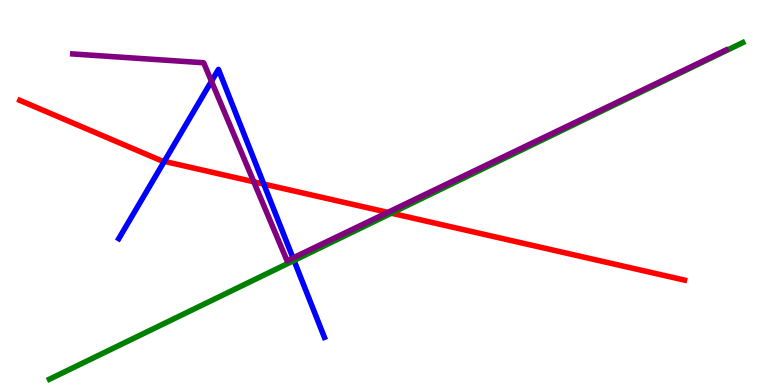[{'lines': ['blue', 'red'], 'intersections': [{'x': 2.12, 'y': 5.81}, {'x': 3.4, 'y': 5.22}]}, {'lines': ['green', 'red'], 'intersections': [{'x': 5.05, 'y': 4.46}]}, {'lines': ['purple', 'red'], 'intersections': [{'x': 3.27, 'y': 5.28}, {'x': 5.0, 'y': 4.48}]}, {'lines': ['blue', 'green'], 'intersections': [{'x': 3.79, 'y': 3.23}]}, {'lines': ['blue', 'purple'], 'intersections': [{'x': 2.73, 'y': 7.89}, {'x': 3.78, 'y': 3.3}]}, {'lines': ['green', 'purple'], 'intersections': []}]